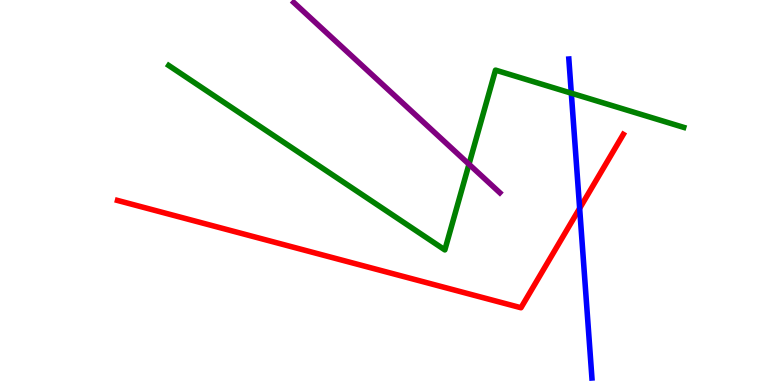[{'lines': ['blue', 'red'], 'intersections': [{'x': 7.48, 'y': 4.59}]}, {'lines': ['green', 'red'], 'intersections': []}, {'lines': ['purple', 'red'], 'intersections': []}, {'lines': ['blue', 'green'], 'intersections': [{'x': 7.37, 'y': 7.58}]}, {'lines': ['blue', 'purple'], 'intersections': []}, {'lines': ['green', 'purple'], 'intersections': [{'x': 6.05, 'y': 5.73}]}]